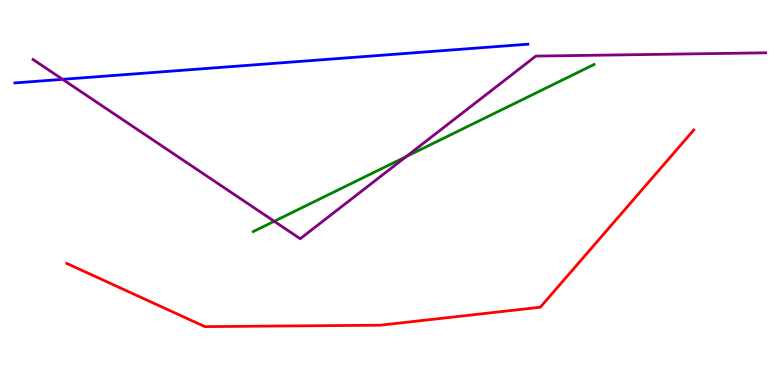[{'lines': ['blue', 'red'], 'intersections': []}, {'lines': ['green', 'red'], 'intersections': []}, {'lines': ['purple', 'red'], 'intersections': []}, {'lines': ['blue', 'green'], 'intersections': []}, {'lines': ['blue', 'purple'], 'intersections': [{'x': 0.808, 'y': 7.94}]}, {'lines': ['green', 'purple'], 'intersections': [{'x': 3.54, 'y': 4.25}, {'x': 5.24, 'y': 5.93}]}]